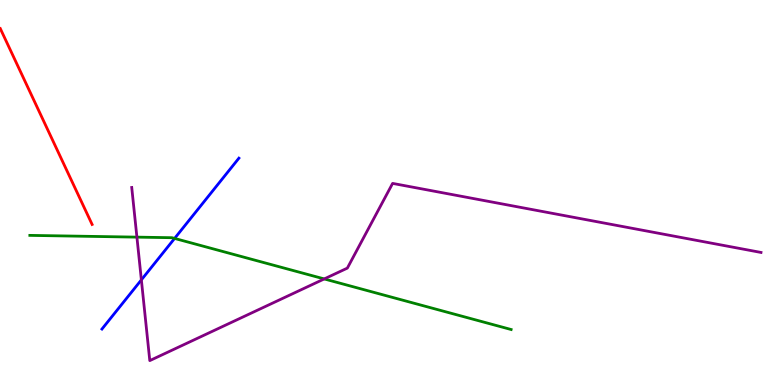[{'lines': ['blue', 'red'], 'intersections': []}, {'lines': ['green', 'red'], 'intersections': []}, {'lines': ['purple', 'red'], 'intersections': []}, {'lines': ['blue', 'green'], 'intersections': [{'x': 2.25, 'y': 3.81}]}, {'lines': ['blue', 'purple'], 'intersections': [{'x': 1.82, 'y': 2.73}]}, {'lines': ['green', 'purple'], 'intersections': [{'x': 1.77, 'y': 3.84}, {'x': 4.18, 'y': 2.76}]}]